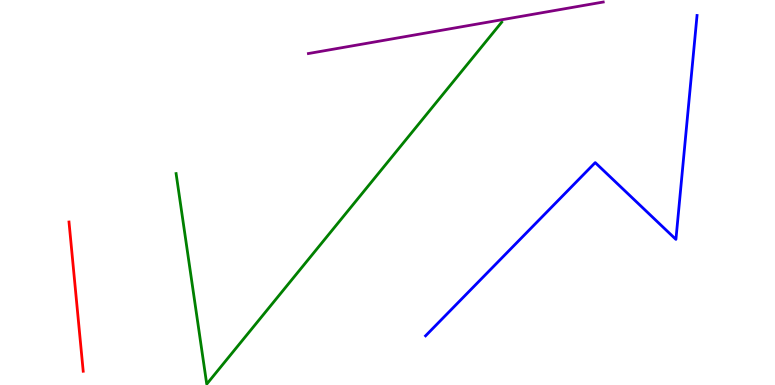[{'lines': ['blue', 'red'], 'intersections': []}, {'lines': ['green', 'red'], 'intersections': []}, {'lines': ['purple', 'red'], 'intersections': []}, {'lines': ['blue', 'green'], 'intersections': []}, {'lines': ['blue', 'purple'], 'intersections': []}, {'lines': ['green', 'purple'], 'intersections': []}]